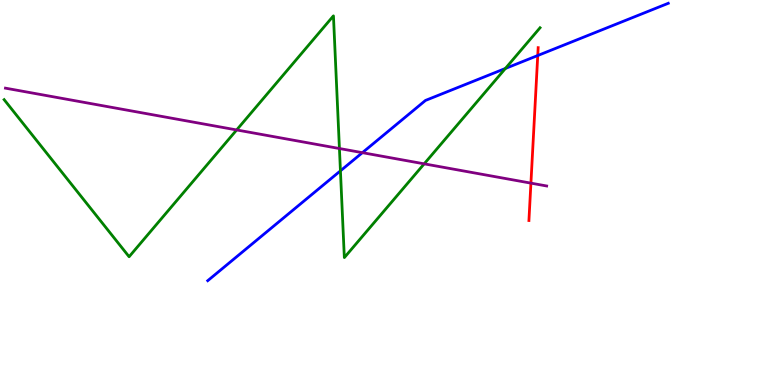[{'lines': ['blue', 'red'], 'intersections': [{'x': 6.94, 'y': 8.56}]}, {'lines': ['green', 'red'], 'intersections': []}, {'lines': ['purple', 'red'], 'intersections': [{'x': 6.85, 'y': 5.24}]}, {'lines': ['blue', 'green'], 'intersections': [{'x': 4.39, 'y': 5.56}, {'x': 6.52, 'y': 8.22}]}, {'lines': ['blue', 'purple'], 'intersections': [{'x': 4.68, 'y': 6.03}]}, {'lines': ['green', 'purple'], 'intersections': [{'x': 3.05, 'y': 6.62}, {'x': 4.38, 'y': 6.14}, {'x': 5.47, 'y': 5.74}]}]